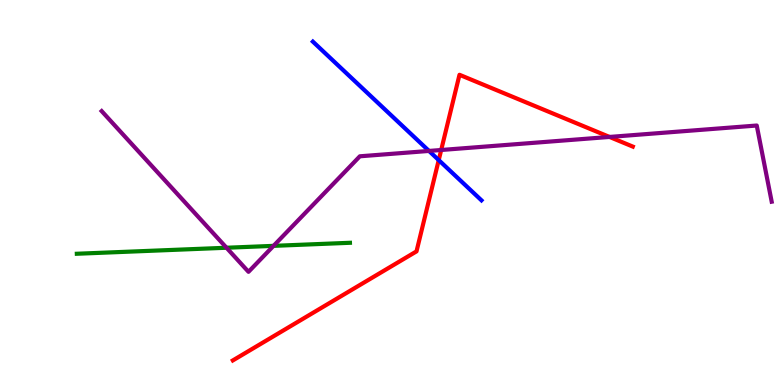[{'lines': ['blue', 'red'], 'intersections': [{'x': 5.66, 'y': 5.84}]}, {'lines': ['green', 'red'], 'intersections': []}, {'lines': ['purple', 'red'], 'intersections': [{'x': 5.69, 'y': 6.1}, {'x': 7.86, 'y': 6.44}]}, {'lines': ['blue', 'green'], 'intersections': []}, {'lines': ['blue', 'purple'], 'intersections': [{'x': 5.54, 'y': 6.08}]}, {'lines': ['green', 'purple'], 'intersections': [{'x': 2.92, 'y': 3.57}, {'x': 3.53, 'y': 3.61}]}]